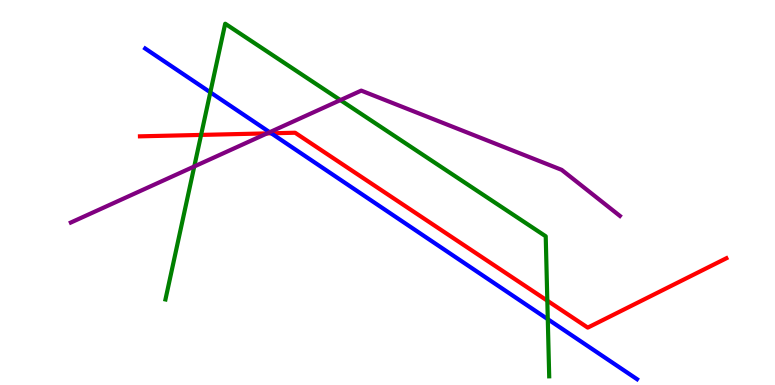[{'lines': ['blue', 'red'], 'intersections': [{'x': 3.5, 'y': 6.54}]}, {'lines': ['green', 'red'], 'intersections': [{'x': 2.59, 'y': 6.5}, {'x': 7.06, 'y': 2.19}]}, {'lines': ['purple', 'red'], 'intersections': [{'x': 3.45, 'y': 6.54}]}, {'lines': ['blue', 'green'], 'intersections': [{'x': 2.71, 'y': 7.6}, {'x': 7.07, 'y': 1.71}]}, {'lines': ['blue', 'purple'], 'intersections': [{'x': 3.48, 'y': 6.57}]}, {'lines': ['green', 'purple'], 'intersections': [{'x': 2.51, 'y': 5.68}, {'x': 4.39, 'y': 7.4}]}]